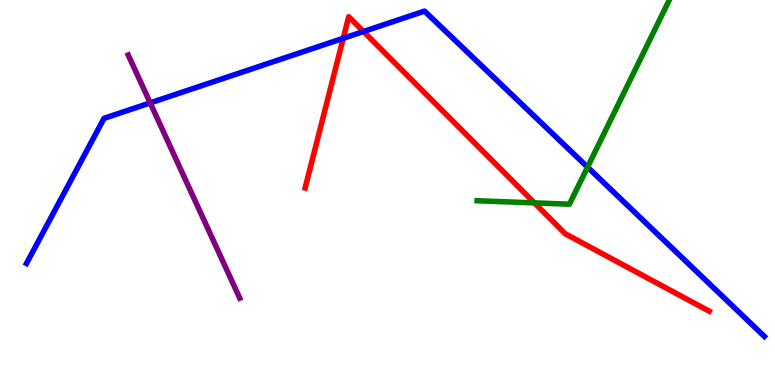[{'lines': ['blue', 'red'], 'intersections': [{'x': 4.43, 'y': 9.0}, {'x': 4.69, 'y': 9.18}]}, {'lines': ['green', 'red'], 'intersections': [{'x': 6.9, 'y': 4.73}]}, {'lines': ['purple', 'red'], 'intersections': []}, {'lines': ['blue', 'green'], 'intersections': [{'x': 7.58, 'y': 5.66}]}, {'lines': ['blue', 'purple'], 'intersections': [{'x': 1.94, 'y': 7.33}]}, {'lines': ['green', 'purple'], 'intersections': []}]